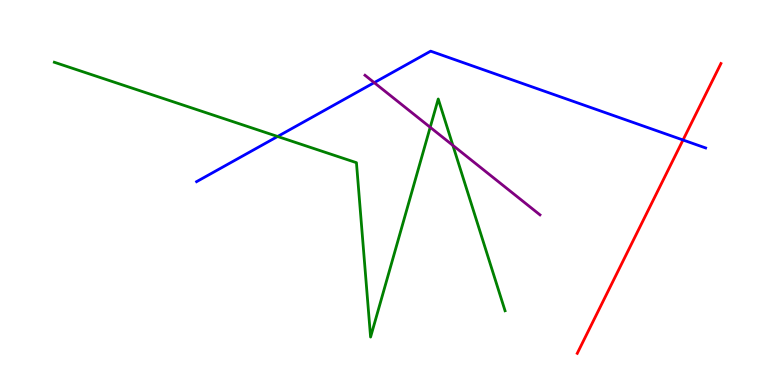[{'lines': ['blue', 'red'], 'intersections': [{'x': 8.81, 'y': 6.36}]}, {'lines': ['green', 'red'], 'intersections': []}, {'lines': ['purple', 'red'], 'intersections': []}, {'lines': ['blue', 'green'], 'intersections': [{'x': 3.58, 'y': 6.45}]}, {'lines': ['blue', 'purple'], 'intersections': [{'x': 4.83, 'y': 7.85}]}, {'lines': ['green', 'purple'], 'intersections': [{'x': 5.55, 'y': 6.69}, {'x': 5.84, 'y': 6.22}]}]